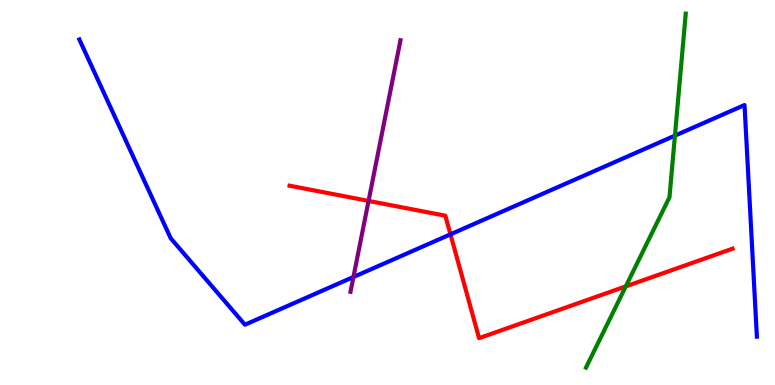[{'lines': ['blue', 'red'], 'intersections': [{'x': 5.81, 'y': 3.91}]}, {'lines': ['green', 'red'], 'intersections': [{'x': 8.07, 'y': 2.56}]}, {'lines': ['purple', 'red'], 'intersections': [{'x': 4.76, 'y': 4.78}]}, {'lines': ['blue', 'green'], 'intersections': [{'x': 8.71, 'y': 6.48}]}, {'lines': ['blue', 'purple'], 'intersections': [{'x': 4.56, 'y': 2.81}]}, {'lines': ['green', 'purple'], 'intersections': []}]